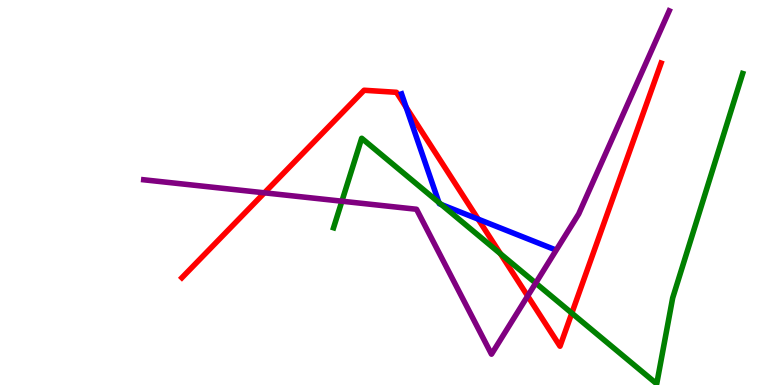[{'lines': ['blue', 'red'], 'intersections': [{'x': 5.24, 'y': 7.21}, {'x': 6.17, 'y': 4.31}]}, {'lines': ['green', 'red'], 'intersections': [{'x': 6.46, 'y': 3.41}, {'x': 7.38, 'y': 1.87}]}, {'lines': ['purple', 'red'], 'intersections': [{'x': 3.41, 'y': 4.99}, {'x': 6.81, 'y': 2.31}]}, {'lines': ['blue', 'green'], 'intersections': [{'x': 5.66, 'y': 4.74}, {'x': 5.69, 'y': 4.69}]}, {'lines': ['blue', 'purple'], 'intersections': []}, {'lines': ['green', 'purple'], 'intersections': [{'x': 4.41, 'y': 4.77}, {'x': 6.91, 'y': 2.65}]}]